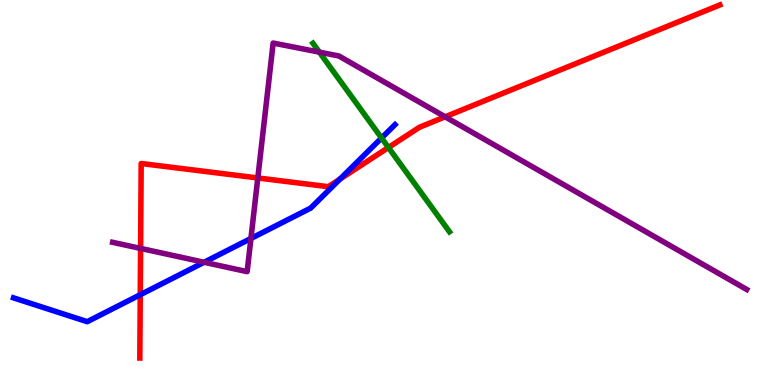[{'lines': ['blue', 'red'], 'intersections': [{'x': 1.81, 'y': 2.34}, {'x': 4.39, 'y': 5.35}]}, {'lines': ['green', 'red'], 'intersections': [{'x': 5.01, 'y': 6.17}]}, {'lines': ['purple', 'red'], 'intersections': [{'x': 1.81, 'y': 3.55}, {'x': 3.33, 'y': 5.38}, {'x': 5.74, 'y': 6.97}]}, {'lines': ['blue', 'green'], 'intersections': [{'x': 4.92, 'y': 6.42}]}, {'lines': ['blue', 'purple'], 'intersections': [{'x': 2.63, 'y': 3.19}, {'x': 3.24, 'y': 3.81}]}, {'lines': ['green', 'purple'], 'intersections': [{'x': 4.12, 'y': 8.65}]}]